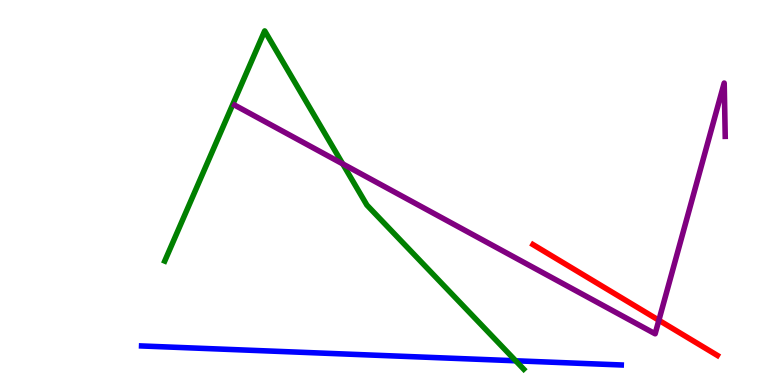[{'lines': ['blue', 'red'], 'intersections': []}, {'lines': ['green', 'red'], 'intersections': []}, {'lines': ['purple', 'red'], 'intersections': [{'x': 8.5, 'y': 1.68}]}, {'lines': ['blue', 'green'], 'intersections': [{'x': 6.65, 'y': 0.629}]}, {'lines': ['blue', 'purple'], 'intersections': []}, {'lines': ['green', 'purple'], 'intersections': [{'x': 4.42, 'y': 5.74}]}]